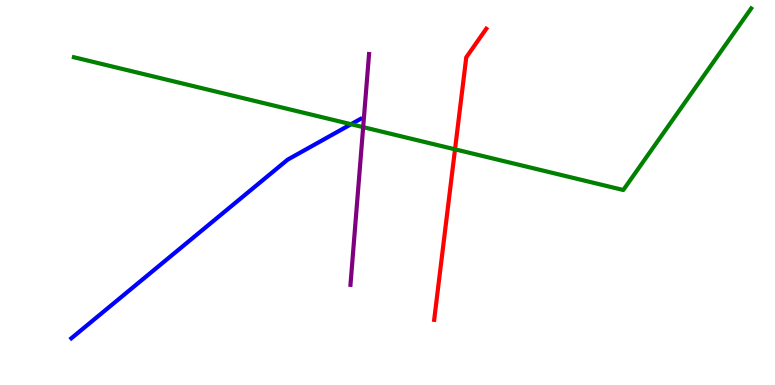[{'lines': ['blue', 'red'], 'intersections': []}, {'lines': ['green', 'red'], 'intersections': [{'x': 5.87, 'y': 6.12}]}, {'lines': ['purple', 'red'], 'intersections': []}, {'lines': ['blue', 'green'], 'intersections': [{'x': 4.53, 'y': 6.77}]}, {'lines': ['blue', 'purple'], 'intersections': []}, {'lines': ['green', 'purple'], 'intersections': [{'x': 4.69, 'y': 6.7}]}]